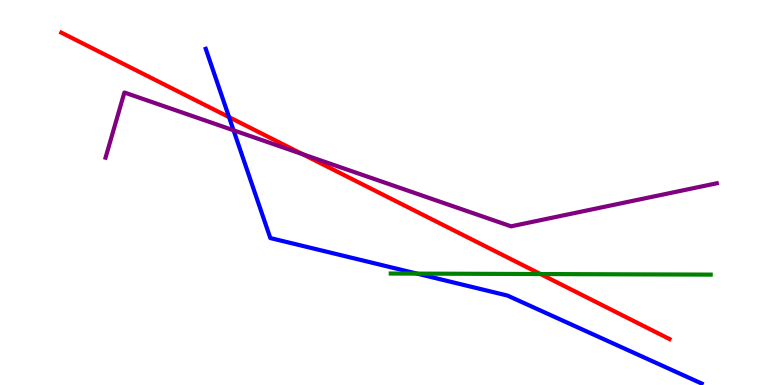[{'lines': ['blue', 'red'], 'intersections': [{'x': 2.96, 'y': 6.96}]}, {'lines': ['green', 'red'], 'intersections': [{'x': 6.97, 'y': 2.88}]}, {'lines': ['purple', 'red'], 'intersections': [{'x': 3.9, 'y': 6.0}]}, {'lines': ['blue', 'green'], 'intersections': [{'x': 5.38, 'y': 2.89}]}, {'lines': ['blue', 'purple'], 'intersections': [{'x': 3.01, 'y': 6.62}]}, {'lines': ['green', 'purple'], 'intersections': []}]